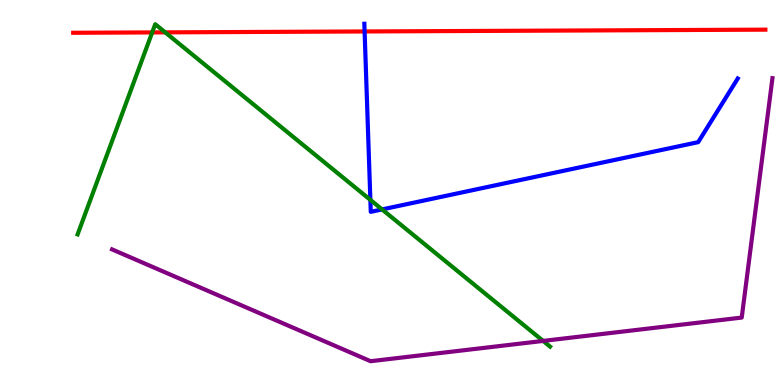[{'lines': ['blue', 'red'], 'intersections': [{'x': 4.7, 'y': 9.18}]}, {'lines': ['green', 'red'], 'intersections': [{'x': 1.96, 'y': 9.16}, {'x': 2.13, 'y': 9.16}]}, {'lines': ['purple', 'red'], 'intersections': []}, {'lines': ['blue', 'green'], 'intersections': [{'x': 4.78, 'y': 4.81}, {'x': 4.93, 'y': 4.56}]}, {'lines': ['blue', 'purple'], 'intersections': []}, {'lines': ['green', 'purple'], 'intersections': [{'x': 7.01, 'y': 1.14}]}]